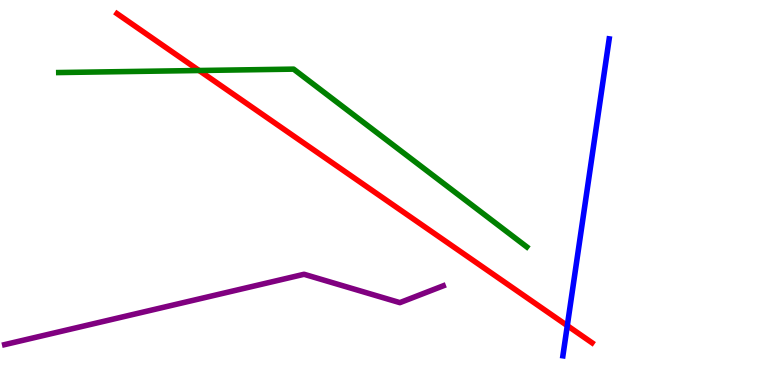[{'lines': ['blue', 'red'], 'intersections': [{'x': 7.32, 'y': 1.54}]}, {'lines': ['green', 'red'], 'intersections': [{'x': 2.57, 'y': 8.17}]}, {'lines': ['purple', 'red'], 'intersections': []}, {'lines': ['blue', 'green'], 'intersections': []}, {'lines': ['blue', 'purple'], 'intersections': []}, {'lines': ['green', 'purple'], 'intersections': []}]